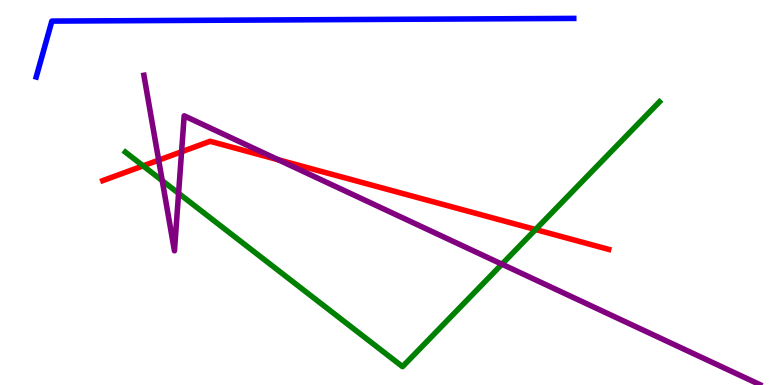[{'lines': ['blue', 'red'], 'intersections': []}, {'lines': ['green', 'red'], 'intersections': [{'x': 1.85, 'y': 5.69}, {'x': 6.91, 'y': 4.04}]}, {'lines': ['purple', 'red'], 'intersections': [{'x': 2.05, 'y': 5.84}, {'x': 2.34, 'y': 6.06}, {'x': 3.59, 'y': 5.85}]}, {'lines': ['blue', 'green'], 'intersections': []}, {'lines': ['blue', 'purple'], 'intersections': []}, {'lines': ['green', 'purple'], 'intersections': [{'x': 2.09, 'y': 5.31}, {'x': 2.3, 'y': 4.98}, {'x': 6.48, 'y': 3.14}]}]